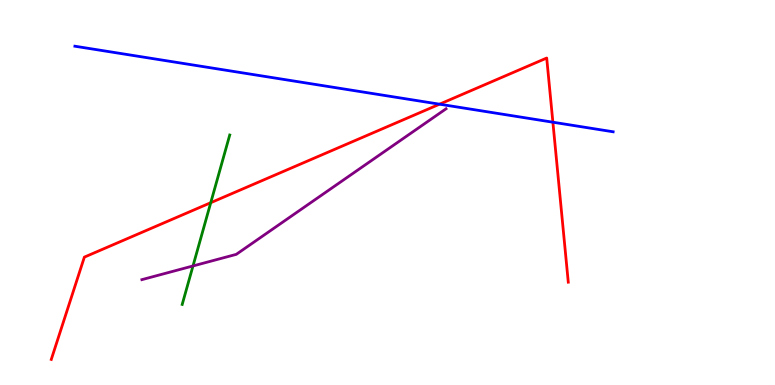[{'lines': ['blue', 'red'], 'intersections': [{'x': 5.67, 'y': 7.29}, {'x': 7.13, 'y': 6.83}]}, {'lines': ['green', 'red'], 'intersections': [{'x': 2.72, 'y': 4.73}]}, {'lines': ['purple', 'red'], 'intersections': []}, {'lines': ['blue', 'green'], 'intersections': []}, {'lines': ['blue', 'purple'], 'intersections': []}, {'lines': ['green', 'purple'], 'intersections': [{'x': 2.49, 'y': 3.09}]}]